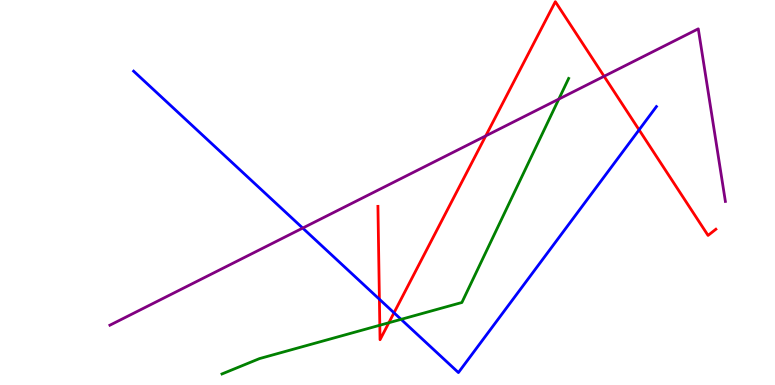[{'lines': ['blue', 'red'], 'intersections': [{'x': 4.9, 'y': 2.23}, {'x': 5.08, 'y': 1.88}, {'x': 8.25, 'y': 6.63}]}, {'lines': ['green', 'red'], 'intersections': [{'x': 4.9, 'y': 1.55}, {'x': 5.02, 'y': 1.62}]}, {'lines': ['purple', 'red'], 'intersections': [{'x': 6.27, 'y': 6.47}, {'x': 7.79, 'y': 8.02}]}, {'lines': ['blue', 'green'], 'intersections': [{'x': 5.18, 'y': 1.71}]}, {'lines': ['blue', 'purple'], 'intersections': [{'x': 3.91, 'y': 4.08}]}, {'lines': ['green', 'purple'], 'intersections': [{'x': 7.21, 'y': 7.43}]}]